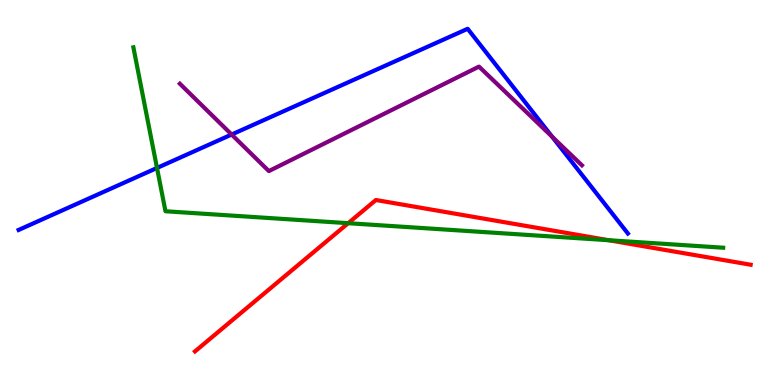[{'lines': ['blue', 'red'], 'intersections': []}, {'lines': ['green', 'red'], 'intersections': [{'x': 4.49, 'y': 4.2}, {'x': 7.86, 'y': 3.76}]}, {'lines': ['purple', 'red'], 'intersections': []}, {'lines': ['blue', 'green'], 'intersections': [{'x': 2.03, 'y': 5.64}]}, {'lines': ['blue', 'purple'], 'intersections': [{'x': 2.99, 'y': 6.51}, {'x': 7.12, 'y': 6.45}]}, {'lines': ['green', 'purple'], 'intersections': []}]